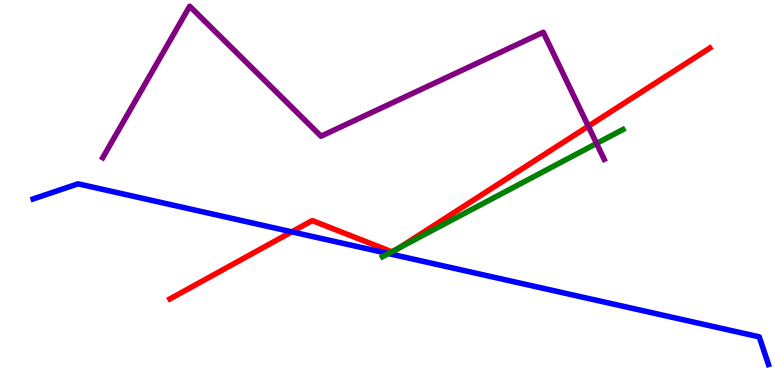[{'lines': ['blue', 'red'], 'intersections': [{'x': 3.76, 'y': 3.98}]}, {'lines': ['green', 'red'], 'intersections': [{'x': 5.06, 'y': 3.46}, {'x': 5.15, 'y': 3.56}]}, {'lines': ['purple', 'red'], 'intersections': [{'x': 7.59, 'y': 6.72}]}, {'lines': ['blue', 'green'], 'intersections': [{'x': 5.01, 'y': 3.41}]}, {'lines': ['blue', 'purple'], 'intersections': []}, {'lines': ['green', 'purple'], 'intersections': [{'x': 7.7, 'y': 6.27}]}]